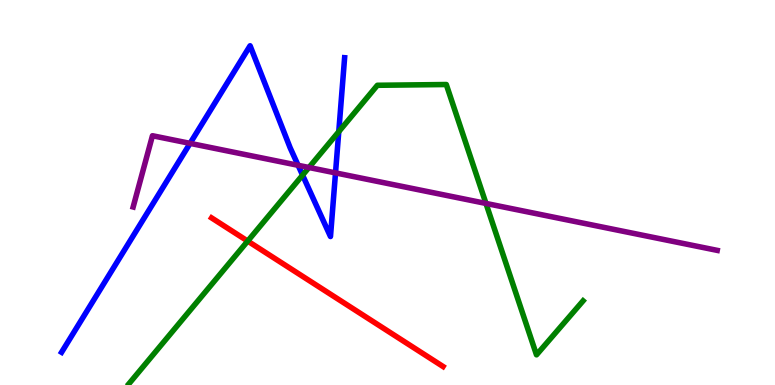[{'lines': ['blue', 'red'], 'intersections': []}, {'lines': ['green', 'red'], 'intersections': [{'x': 3.2, 'y': 3.74}]}, {'lines': ['purple', 'red'], 'intersections': []}, {'lines': ['blue', 'green'], 'intersections': [{'x': 3.9, 'y': 5.45}, {'x': 4.37, 'y': 6.58}]}, {'lines': ['blue', 'purple'], 'intersections': [{'x': 2.45, 'y': 6.28}, {'x': 3.85, 'y': 5.71}, {'x': 4.33, 'y': 5.51}]}, {'lines': ['green', 'purple'], 'intersections': [{'x': 3.99, 'y': 5.65}, {'x': 6.27, 'y': 4.72}]}]